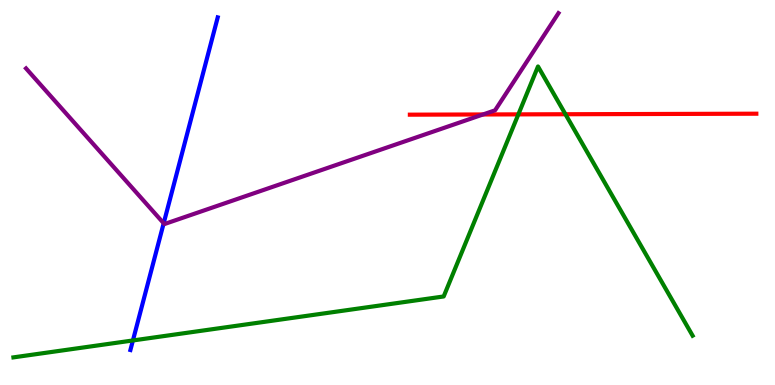[{'lines': ['blue', 'red'], 'intersections': []}, {'lines': ['green', 'red'], 'intersections': [{'x': 6.69, 'y': 7.03}, {'x': 7.3, 'y': 7.03}]}, {'lines': ['purple', 'red'], 'intersections': [{'x': 6.23, 'y': 7.03}]}, {'lines': ['blue', 'green'], 'intersections': [{'x': 1.72, 'y': 1.16}]}, {'lines': ['blue', 'purple'], 'intersections': [{'x': 2.11, 'y': 4.2}]}, {'lines': ['green', 'purple'], 'intersections': []}]